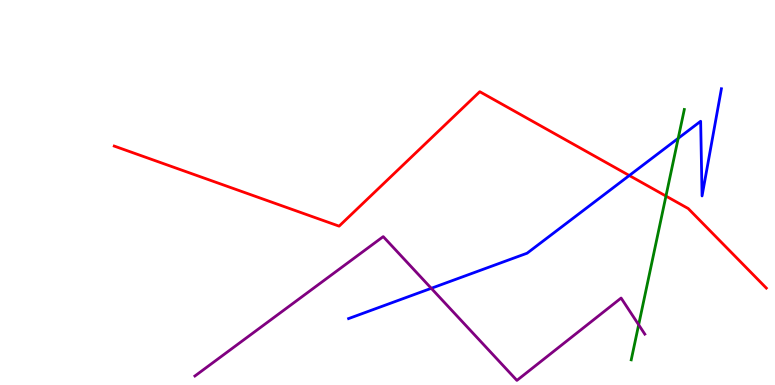[{'lines': ['blue', 'red'], 'intersections': [{'x': 8.12, 'y': 5.44}]}, {'lines': ['green', 'red'], 'intersections': [{'x': 8.59, 'y': 4.91}]}, {'lines': ['purple', 'red'], 'intersections': []}, {'lines': ['blue', 'green'], 'intersections': [{'x': 8.75, 'y': 6.41}]}, {'lines': ['blue', 'purple'], 'intersections': [{'x': 5.56, 'y': 2.51}]}, {'lines': ['green', 'purple'], 'intersections': [{'x': 8.24, 'y': 1.56}]}]